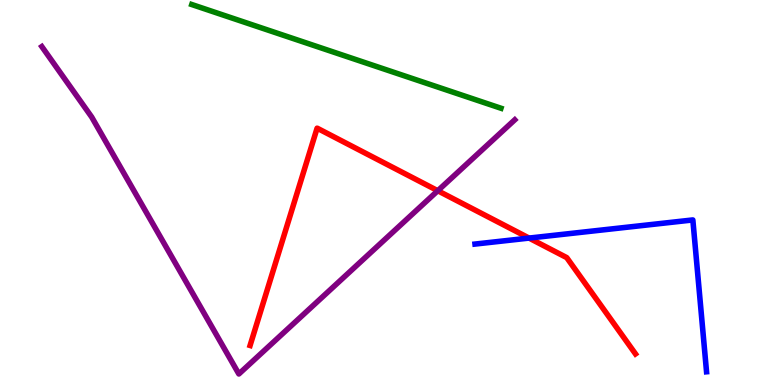[{'lines': ['blue', 'red'], 'intersections': [{'x': 6.83, 'y': 3.82}]}, {'lines': ['green', 'red'], 'intersections': []}, {'lines': ['purple', 'red'], 'intersections': [{'x': 5.65, 'y': 5.05}]}, {'lines': ['blue', 'green'], 'intersections': []}, {'lines': ['blue', 'purple'], 'intersections': []}, {'lines': ['green', 'purple'], 'intersections': []}]